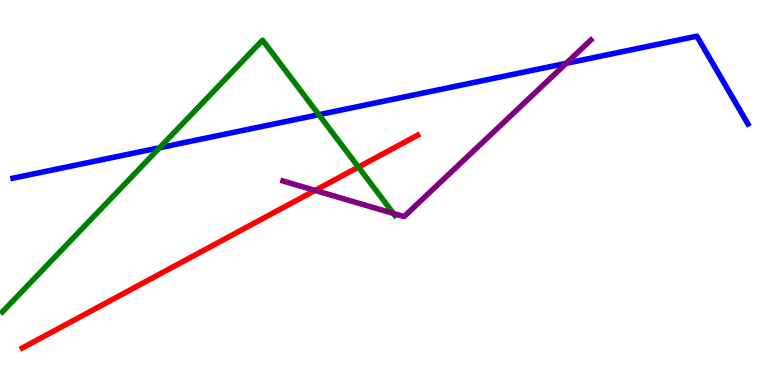[{'lines': ['blue', 'red'], 'intersections': []}, {'lines': ['green', 'red'], 'intersections': [{'x': 4.62, 'y': 5.66}]}, {'lines': ['purple', 'red'], 'intersections': [{'x': 4.07, 'y': 5.05}]}, {'lines': ['blue', 'green'], 'intersections': [{'x': 2.06, 'y': 6.16}, {'x': 4.11, 'y': 7.02}]}, {'lines': ['blue', 'purple'], 'intersections': [{'x': 7.31, 'y': 8.36}]}, {'lines': ['green', 'purple'], 'intersections': [{'x': 5.08, 'y': 4.46}]}]